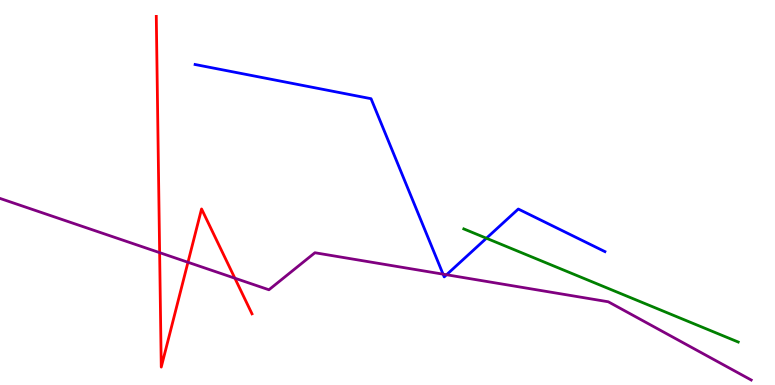[{'lines': ['blue', 'red'], 'intersections': []}, {'lines': ['green', 'red'], 'intersections': []}, {'lines': ['purple', 'red'], 'intersections': [{'x': 2.06, 'y': 3.44}, {'x': 2.43, 'y': 3.19}, {'x': 3.03, 'y': 2.77}]}, {'lines': ['blue', 'green'], 'intersections': [{'x': 6.28, 'y': 3.81}]}, {'lines': ['blue', 'purple'], 'intersections': [{'x': 5.72, 'y': 2.88}, {'x': 5.76, 'y': 2.86}]}, {'lines': ['green', 'purple'], 'intersections': []}]